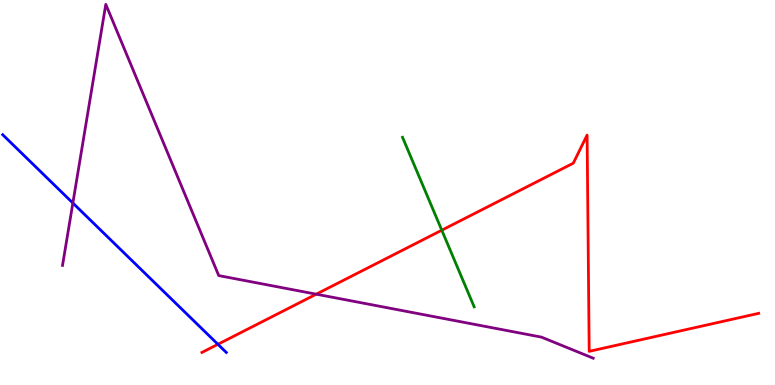[{'lines': ['blue', 'red'], 'intersections': [{'x': 2.81, 'y': 1.06}]}, {'lines': ['green', 'red'], 'intersections': [{'x': 5.7, 'y': 4.02}]}, {'lines': ['purple', 'red'], 'intersections': [{'x': 4.08, 'y': 2.36}]}, {'lines': ['blue', 'green'], 'intersections': []}, {'lines': ['blue', 'purple'], 'intersections': [{'x': 0.94, 'y': 4.73}]}, {'lines': ['green', 'purple'], 'intersections': []}]